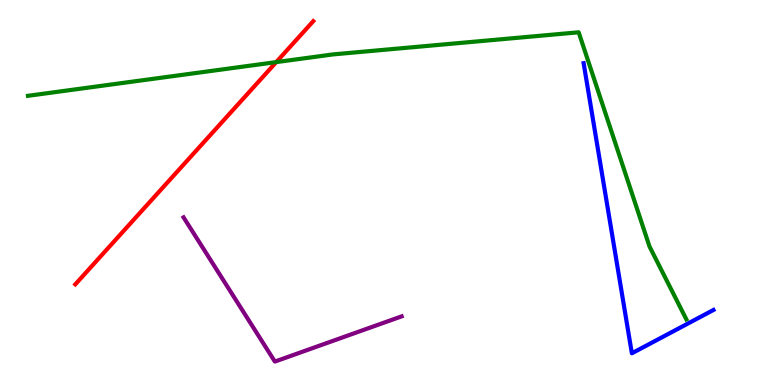[{'lines': ['blue', 'red'], 'intersections': []}, {'lines': ['green', 'red'], 'intersections': [{'x': 3.56, 'y': 8.39}]}, {'lines': ['purple', 'red'], 'intersections': []}, {'lines': ['blue', 'green'], 'intersections': []}, {'lines': ['blue', 'purple'], 'intersections': []}, {'lines': ['green', 'purple'], 'intersections': []}]